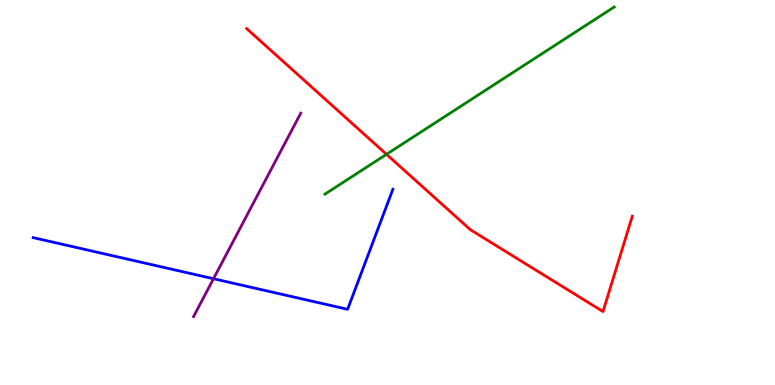[{'lines': ['blue', 'red'], 'intersections': []}, {'lines': ['green', 'red'], 'intersections': [{'x': 4.99, 'y': 5.99}]}, {'lines': ['purple', 'red'], 'intersections': []}, {'lines': ['blue', 'green'], 'intersections': []}, {'lines': ['blue', 'purple'], 'intersections': [{'x': 2.75, 'y': 2.76}]}, {'lines': ['green', 'purple'], 'intersections': []}]